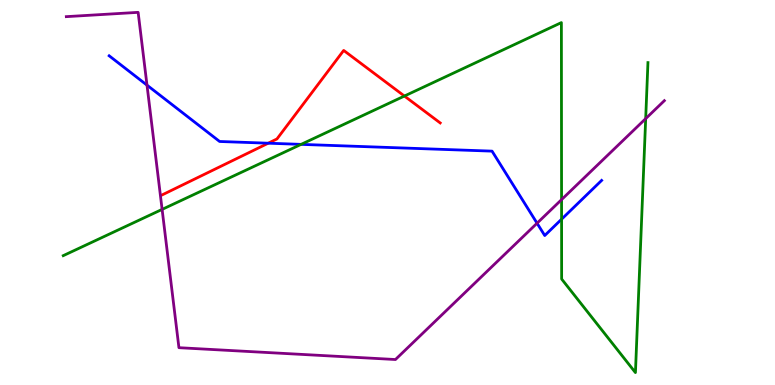[{'lines': ['blue', 'red'], 'intersections': [{'x': 3.46, 'y': 6.28}]}, {'lines': ['green', 'red'], 'intersections': [{'x': 5.22, 'y': 7.51}]}, {'lines': ['purple', 'red'], 'intersections': []}, {'lines': ['blue', 'green'], 'intersections': [{'x': 3.89, 'y': 6.25}, {'x': 7.25, 'y': 4.31}]}, {'lines': ['blue', 'purple'], 'intersections': [{'x': 1.9, 'y': 7.79}, {'x': 6.93, 'y': 4.2}]}, {'lines': ['green', 'purple'], 'intersections': [{'x': 2.09, 'y': 4.56}, {'x': 7.25, 'y': 4.81}, {'x': 8.33, 'y': 6.92}]}]